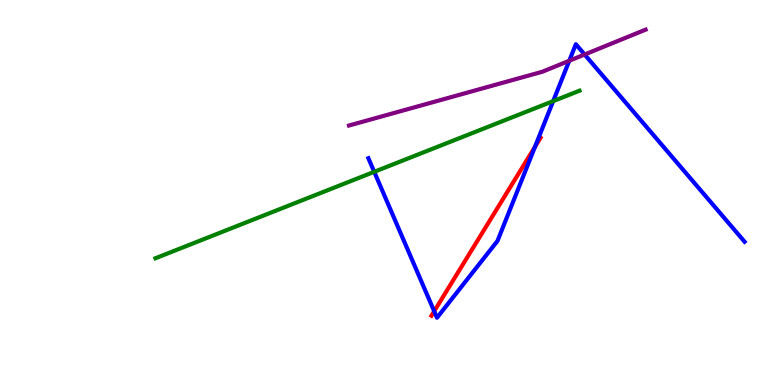[{'lines': ['blue', 'red'], 'intersections': [{'x': 5.6, 'y': 1.92}, {'x': 6.9, 'y': 6.19}]}, {'lines': ['green', 'red'], 'intersections': []}, {'lines': ['purple', 'red'], 'intersections': []}, {'lines': ['blue', 'green'], 'intersections': [{'x': 4.83, 'y': 5.54}, {'x': 7.14, 'y': 7.37}]}, {'lines': ['blue', 'purple'], 'intersections': [{'x': 7.35, 'y': 8.42}, {'x': 7.54, 'y': 8.58}]}, {'lines': ['green', 'purple'], 'intersections': []}]